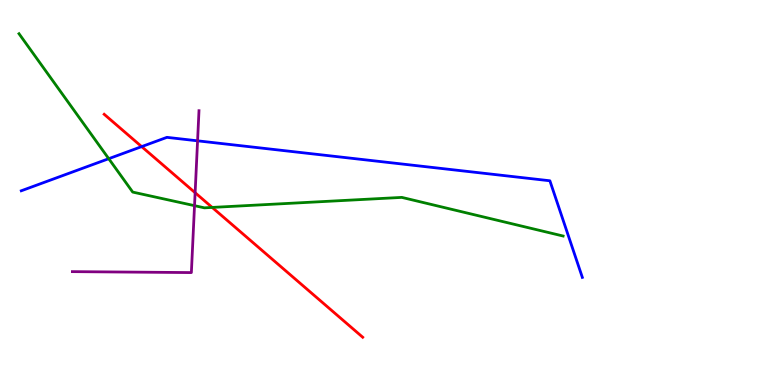[{'lines': ['blue', 'red'], 'intersections': [{'x': 1.83, 'y': 6.19}]}, {'lines': ['green', 'red'], 'intersections': [{'x': 2.74, 'y': 4.61}]}, {'lines': ['purple', 'red'], 'intersections': [{'x': 2.52, 'y': 4.99}]}, {'lines': ['blue', 'green'], 'intersections': [{'x': 1.4, 'y': 5.88}]}, {'lines': ['blue', 'purple'], 'intersections': [{'x': 2.55, 'y': 6.34}]}, {'lines': ['green', 'purple'], 'intersections': [{'x': 2.51, 'y': 4.66}]}]